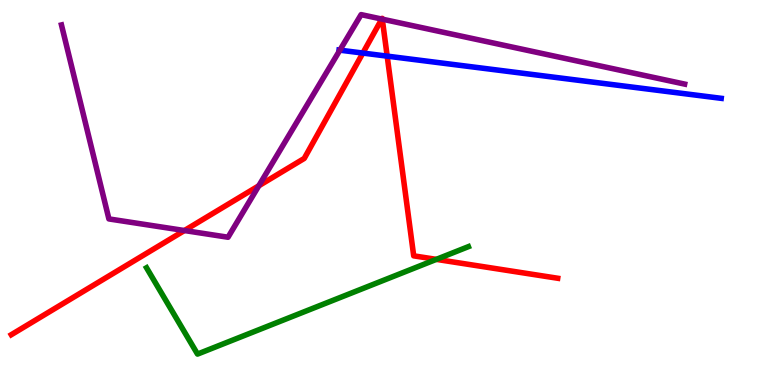[{'lines': ['blue', 'red'], 'intersections': [{'x': 4.68, 'y': 8.62}, {'x': 5.0, 'y': 8.54}]}, {'lines': ['green', 'red'], 'intersections': [{'x': 5.63, 'y': 3.26}]}, {'lines': ['purple', 'red'], 'intersections': [{'x': 2.38, 'y': 4.01}, {'x': 3.34, 'y': 5.17}, {'x': 4.93, 'y': 9.51}, {'x': 4.93, 'y': 9.5}]}, {'lines': ['blue', 'green'], 'intersections': []}, {'lines': ['blue', 'purple'], 'intersections': [{'x': 4.39, 'y': 8.7}]}, {'lines': ['green', 'purple'], 'intersections': []}]